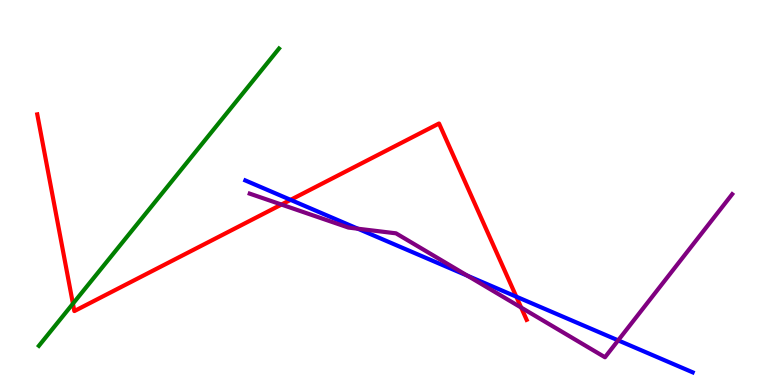[{'lines': ['blue', 'red'], 'intersections': [{'x': 3.75, 'y': 4.81}, {'x': 6.66, 'y': 2.29}]}, {'lines': ['green', 'red'], 'intersections': [{'x': 0.941, 'y': 2.11}]}, {'lines': ['purple', 'red'], 'intersections': [{'x': 3.63, 'y': 4.69}, {'x': 6.72, 'y': 2.01}]}, {'lines': ['blue', 'green'], 'intersections': []}, {'lines': ['blue', 'purple'], 'intersections': [{'x': 4.62, 'y': 4.06}, {'x': 6.03, 'y': 2.84}, {'x': 7.98, 'y': 1.16}]}, {'lines': ['green', 'purple'], 'intersections': []}]